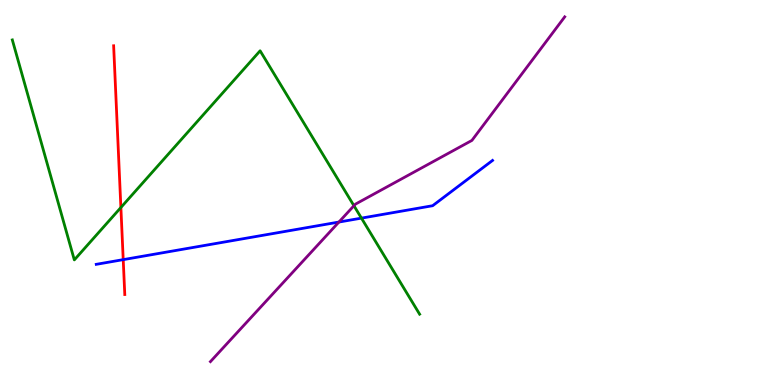[{'lines': ['blue', 'red'], 'intersections': [{'x': 1.59, 'y': 3.26}]}, {'lines': ['green', 'red'], 'intersections': [{'x': 1.56, 'y': 4.61}]}, {'lines': ['purple', 'red'], 'intersections': []}, {'lines': ['blue', 'green'], 'intersections': [{'x': 4.66, 'y': 4.33}]}, {'lines': ['blue', 'purple'], 'intersections': [{'x': 4.37, 'y': 4.23}]}, {'lines': ['green', 'purple'], 'intersections': [{'x': 4.57, 'y': 4.66}]}]